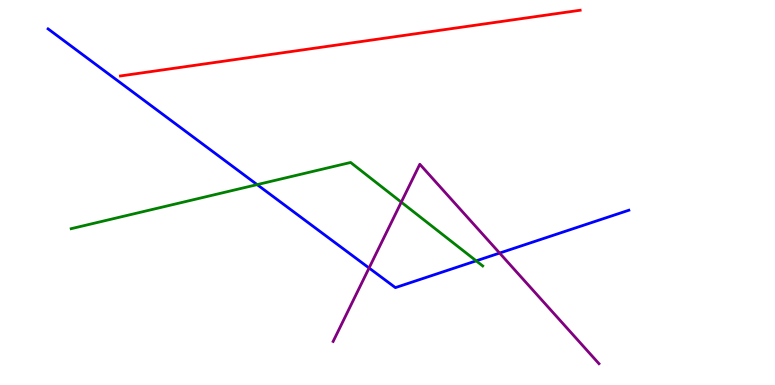[{'lines': ['blue', 'red'], 'intersections': []}, {'lines': ['green', 'red'], 'intersections': []}, {'lines': ['purple', 'red'], 'intersections': []}, {'lines': ['blue', 'green'], 'intersections': [{'x': 3.32, 'y': 5.2}, {'x': 6.14, 'y': 3.23}]}, {'lines': ['blue', 'purple'], 'intersections': [{'x': 4.76, 'y': 3.04}, {'x': 6.45, 'y': 3.43}]}, {'lines': ['green', 'purple'], 'intersections': [{'x': 5.18, 'y': 4.75}]}]